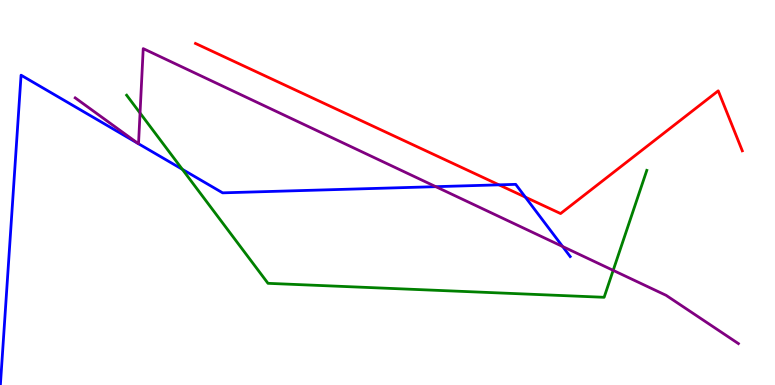[{'lines': ['blue', 'red'], 'intersections': [{'x': 6.44, 'y': 5.2}, {'x': 6.78, 'y': 4.88}]}, {'lines': ['green', 'red'], 'intersections': []}, {'lines': ['purple', 'red'], 'intersections': []}, {'lines': ['blue', 'green'], 'intersections': [{'x': 2.35, 'y': 5.6}]}, {'lines': ['blue', 'purple'], 'intersections': [{'x': 1.78, 'y': 6.27}, {'x': 1.79, 'y': 6.27}, {'x': 5.62, 'y': 5.15}, {'x': 7.26, 'y': 3.6}]}, {'lines': ['green', 'purple'], 'intersections': [{'x': 1.81, 'y': 7.06}, {'x': 7.91, 'y': 2.98}]}]